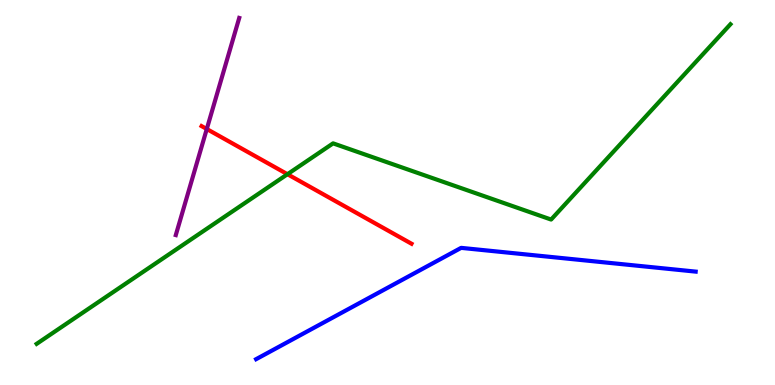[{'lines': ['blue', 'red'], 'intersections': []}, {'lines': ['green', 'red'], 'intersections': [{'x': 3.71, 'y': 5.47}]}, {'lines': ['purple', 'red'], 'intersections': [{'x': 2.67, 'y': 6.65}]}, {'lines': ['blue', 'green'], 'intersections': []}, {'lines': ['blue', 'purple'], 'intersections': []}, {'lines': ['green', 'purple'], 'intersections': []}]